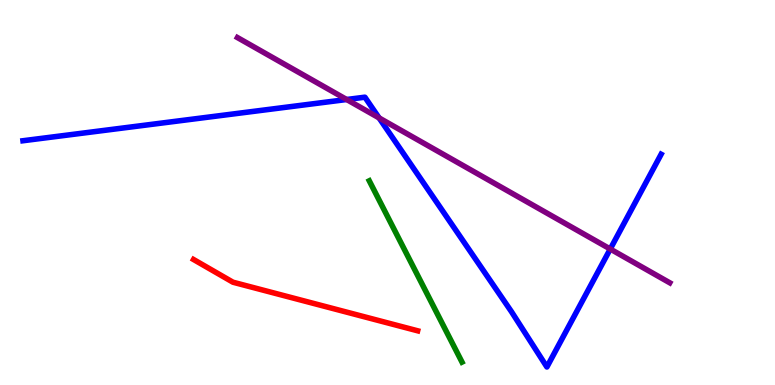[{'lines': ['blue', 'red'], 'intersections': []}, {'lines': ['green', 'red'], 'intersections': []}, {'lines': ['purple', 'red'], 'intersections': []}, {'lines': ['blue', 'green'], 'intersections': []}, {'lines': ['blue', 'purple'], 'intersections': [{'x': 4.47, 'y': 7.42}, {'x': 4.89, 'y': 6.94}, {'x': 7.87, 'y': 3.53}]}, {'lines': ['green', 'purple'], 'intersections': []}]